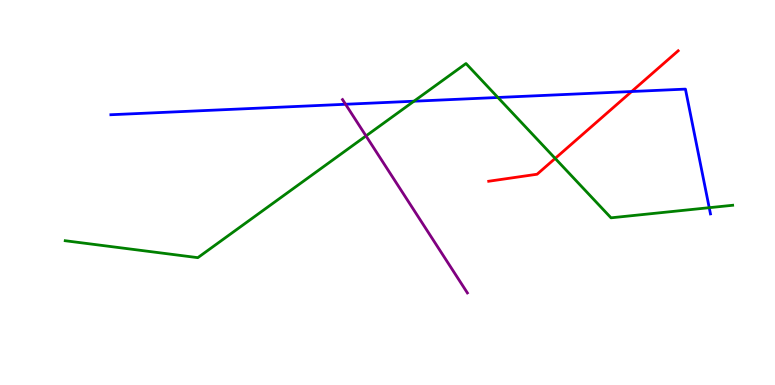[{'lines': ['blue', 'red'], 'intersections': [{'x': 8.15, 'y': 7.62}]}, {'lines': ['green', 'red'], 'intersections': [{'x': 7.16, 'y': 5.89}]}, {'lines': ['purple', 'red'], 'intersections': []}, {'lines': ['blue', 'green'], 'intersections': [{'x': 5.34, 'y': 7.37}, {'x': 6.42, 'y': 7.47}, {'x': 9.15, 'y': 4.61}]}, {'lines': ['blue', 'purple'], 'intersections': [{'x': 4.46, 'y': 7.29}]}, {'lines': ['green', 'purple'], 'intersections': [{'x': 4.72, 'y': 6.47}]}]